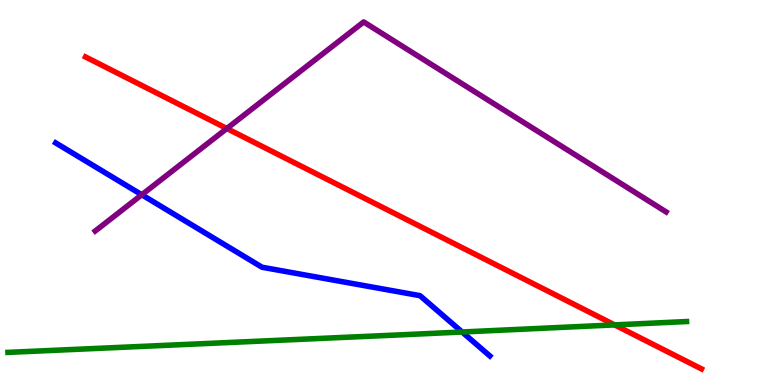[{'lines': ['blue', 'red'], 'intersections': []}, {'lines': ['green', 'red'], 'intersections': [{'x': 7.93, 'y': 1.56}]}, {'lines': ['purple', 'red'], 'intersections': [{'x': 2.93, 'y': 6.66}]}, {'lines': ['blue', 'green'], 'intersections': [{'x': 5.96, 'y': 1.38}]}, {'lines': ['blue', 'purple'], 'intersections': [{'x': 1.83, 'y': 4.94}]}, {'lines': ['green', 'purple'], 'intersections': []}]